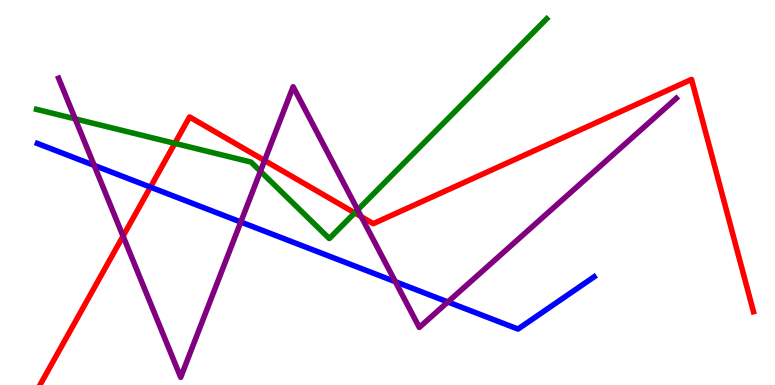[{'lines': ['blue', 'red'], 'intersections': [{'x': 1.94, 'y': 5.14}]}, {'lines': ['green', 'red'], 'intersections': [{'x': 2.26, 'y': 6.28}, {'x': 4.58, 'y': 4.47}]}, {'lines': ['purple', 'red'], 'intersections': [{'x': 1.59, 'y': 3.87}, {'x': 3.41, 'y': 5.83}, {'x': 4.66, 'y': 4.37}]}, {'lines': ['blue', 'green'], 'intersections': []}, {'lines': ['blue', 'purple'], 'intersections': [{'x': 1.22, 'y': 5.7}, {'x': 3.11, 'y': 4.23}, {'x': 5.1, 'y': 2.68}, {'x': 5.78, 'y': 2.16}]}, {'lines': ['green', 'purple'], 'intersections': [{'x': 0.97, 'y': 6.91}, {'x': 3.36, 'y': 5.55}, {'x': 4.62, 'y': 4.55}]}]